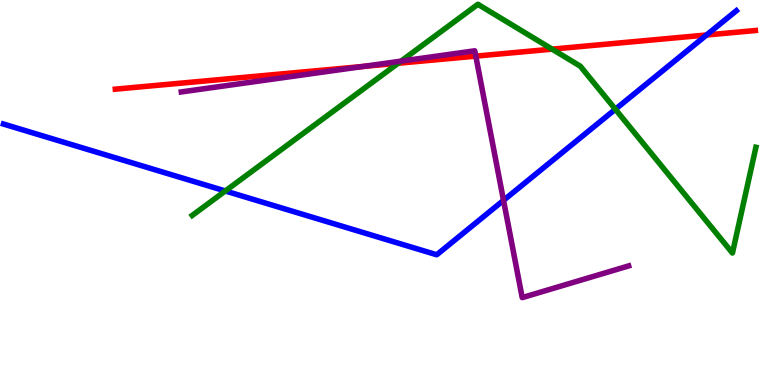[{'lines': ['blue', 'red'], 'intersections': [{'x': 9.12, 'y': 9.09}]}, {'lines': ['green', 'red'], 'intersections': [{'x': 5.14, 'y': 8.36}, {'x': 7.12, 'y': 8.72}]}, {'lines': ['purple', 'red'], 'intersections': [{'x': 4.68, 'y': 8.27}, {'x': 6.14, 'y': 8.54}]}, {'lines': ['blue', 'green'], 'intersections': [{'x': 2.91, 'y': 5.04}, {'x': 7.94, 'y': 7.16}]}, {'lines': ['blue', 'purple'], 'intersections': [{'x': 6.5, 'y': 4.8}]}, {'lines': ['green', 'purple'], 'intersections': [{'x': 5.17, 'y': 8.41}]}]